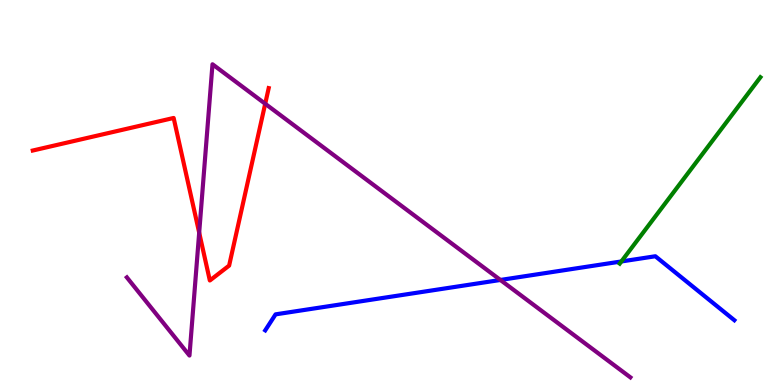[{'lines': ['blue', 'red'], 'intersections': []}, {'lines': ['green', 'red'], 'intersections': []}, {'lines': ['purple', 'red'], 'intersections': [{'x': 2.57, 'y': 3.96}, {'x': 3.42, 'y': 7.3}]}, {'lines': ['blue', 'green'], 'intersections': [{'x': 8.02, 'y': 3.21}]}, {'lines': ['blue', 'purple'], 'intersections': [{'x': 6.46, 'y': 2.73}]}, {'lines': ['green', 'purple'], 'intersections': []}]